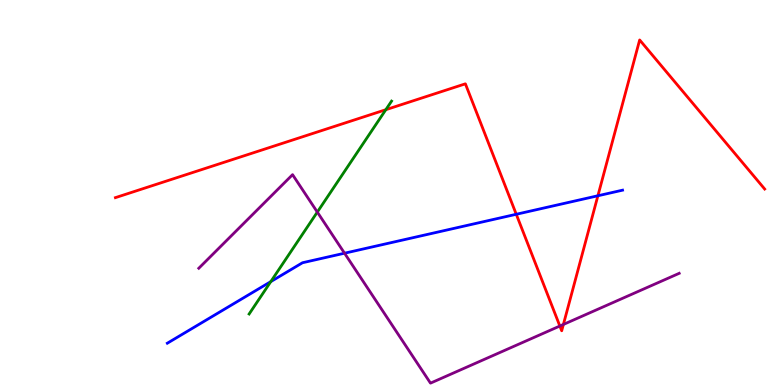[{'lines': ['blue', 'red'], 'intersections': [{'x': 6.66, 'y': 4.43}, {'x': 7.71, 'y': 4.92}]}, {'lines': ['green', 'red'], 'intersections': [{'x': 4.98, 'y': 7.15}]}, {'lines': ['purple', 'red'], 'intersections': [{'x': 7.22, 'y': 1.53}, {'x': 7.27, 'y': 1.57}]}, {'lines': ['blue', 'green'], 'intersections': [{'x': 3.49, 'y': 2.69}]}, {'lines': ['blue', 'purple'], 'intersections': [{'x': 4.45, 'y': 3.42}]}, {'lines': ['green', 'purple'], 'intersections': [{'x': 4.09, 'y': 4.49}]}]